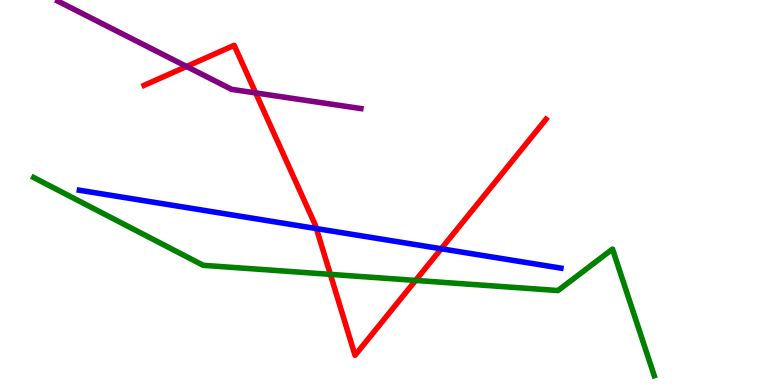[{'lines': ['blue', 'red'], 'intersections': [{'x': 4.08, 'y': 4.06}, {'x': 5.69, 'y': 3.54}]}, {'lines': ['green', 'red'], 'intersections': [{'x': 4.26, 'y': 2.87}, {'x': 5.36, 'y': 2.72}]}, {'lines': ['purple', 'red'], 'intersections': [{'x': 2.41, 'y': 8.27}, {'x': 3.3, 'y': 7.59}]}, {'lines': ['blue', 'green'], 'intersections': []}, {'lines': ['blue', 'purple'], 'intersections': []}, {'lines': ['green', 'purple'], 'intersections': []}]